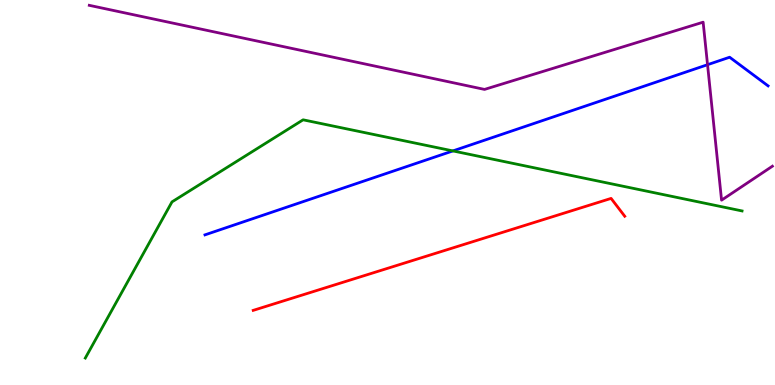[{'lines': ['blue', 'red'], 'intersections': []}, {'lines': ['green', 'red'], 'intersections': []}, {'lines': ['purple', 'red'], 'intersections': []}, {'lines': ['blue', 'green'], 'intersections': [{'x': 5.84, 'y': 6.08}]}, {'lines': ['blue', 'purple'], 'intersections': [{'x': 9.13, 'y': 8.32}]}, {'lines': ['green', 'purple'], 'intersections': []}]